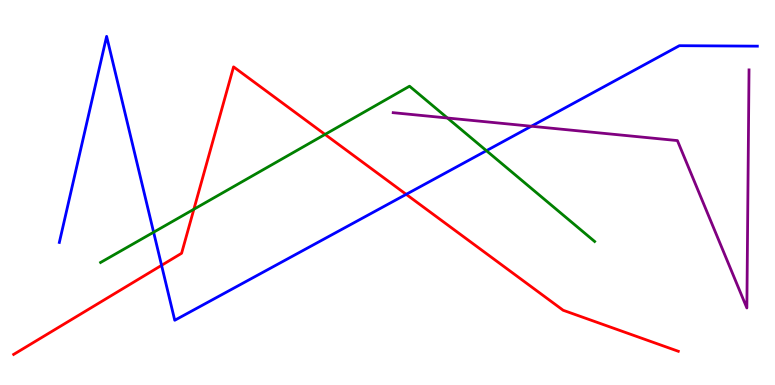[{'lines': ['blue', 'red'], 'intersections': [{'x': 2.08, 'y': 3.11}, {'x': 5.24, 'y': 4.95}]}, {'lines': ['green', 'red'], 'intersections': [{'x': 2.5, 'y': 4.56}, {'x': 4.19, 'y': 6.51}]}, {'lines': ['purple', 'red'], 'intersections': []}, {'lines': ['blue', 'green'], 'intersections': [{'x': 1.98, 'y': 3.97}, {'x': 6.28, 'y': 6.09}]}, {'lines': ['blue', 'purple'], 'intersections': [{'x': 6.86, 'y': 6.72}]}, {'lines': ['green', 'purple'], 'intersections': [{'x': 5.77, 'y': 6.93}]}]